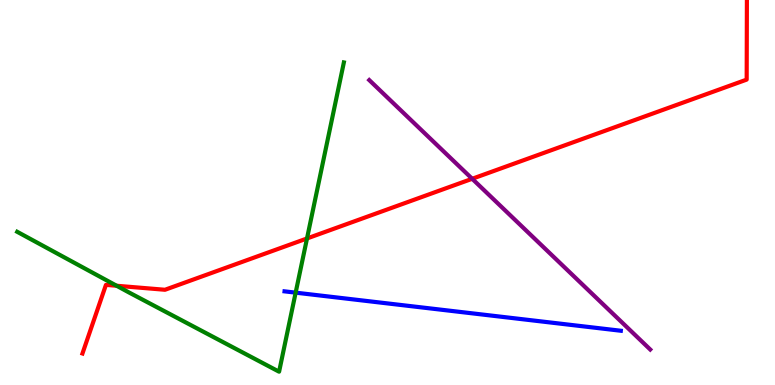[{'lines': ['blue', 'red'], 'intersections': []}, {'lines': ['green', 'red'], 'intersections': [{'x': 1.5, 'y': 2.58}, {'x': 3.96, 'y': 3.81}]}, {'lines': ['purple', 'red'], 'intersections': [{'x': 6.09, 'y': 5.36}]}, {'lines': ['blue', 'green'], 'intersections': [{'x': 3.81, 'y': 2.4}]}, {'lines': ['blue', 'purple'], 'intersections': []}, {'lines': ['green', 'purple'], 'intersections': []}]